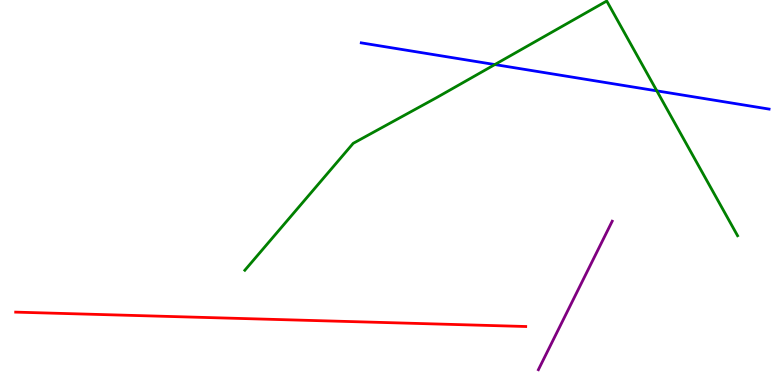[{'lines': ['blue', 'red'], 'intersections': []}, {'lines': ['green', 'red'], 'intersections': []}, {'lines': ['purple', 'red'], 'intersections': []}, {'lines': ['blue', 'green'], 'intersections': [{'x': 6.39, 'y': 8.32}, {'x': 8.48, 'y': 7.64}]}, {'lines': ['blue', 'purple'], 'intersections': []}, {'lines': ['green', 'purple'], 'intersections': []}]